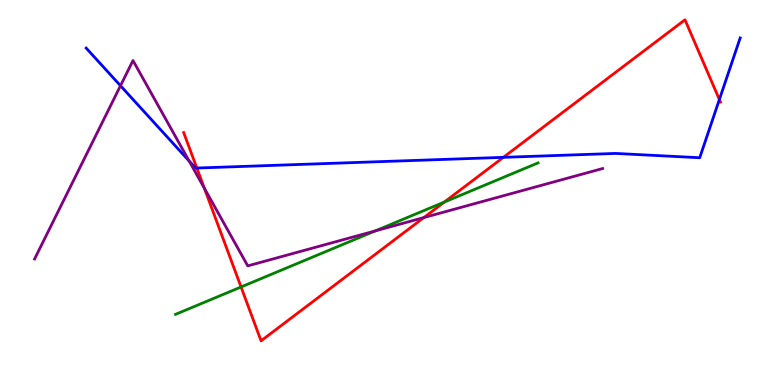[{'lines': ['blue', 'red'], 'intersections': [{'x': 2.54, 'y': 5.64}, {'x': 6.49, 'y': 5.91}, {'x': 9.28, 'y': 7.42}]}, {'lines': ['green', 'red'], 'intersections': [{'x': 3.11, 'y': 2.55}, {'x': 5.73, 'y': 4.75}]}, {'lines': ['purple', 'red'], 'intersections': [{'x': 2.64, 'y': 5.11}, {'x': 5.47, 'y': 4.35}]}, {'lines': ['blue', 'green'], 'intersections': []}, {'lines': ['blue', 'purple'], 'intersections': [{'x': 1.55, 'y': 7.77}, {'x': 2.44, 'y': 5.82}]}, {'lines': ['green', 'purple'], 'intersections': [{'x': 4.84, 'y': 4.0}]}]